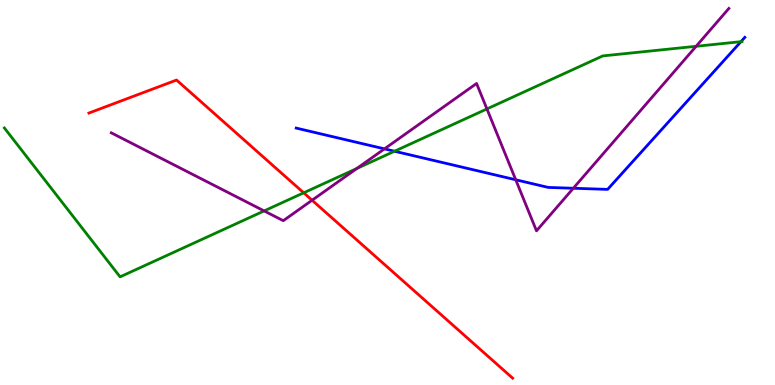[{'lines': ['blue', 'red'], 'intersections': []}, {'lines': ['green', 'red'], 'intersections': [{'x': 3.92, 'y': 4.99}]}, {'lines': ['purple', 'red'], 'intersections': [{'x': 4.03, 'y': 4.8}]}, {'lines': ['blue', 'green'], 'intersections': [{'x': 5.09, 'y': 6.07}, {'x': 9.56, 'y': 8.92}]}, {'lines': ['blue', 'purple'], 'intersections': [{'x': 4.96, 'y': 6.13}, {'x': 6.65, 'y': 5.33}, {'x': 7.4, 'y': 5.11}]}, {'lines': ['green', 'purple'], 'intersections': [{'x': 3.41, 'y': 4.52}, {'x': 4.6, 'y': 5.62}, {'x': 6.28, 'y': 7.17}, {'x': 8.98, 'y': 8.8}]}]